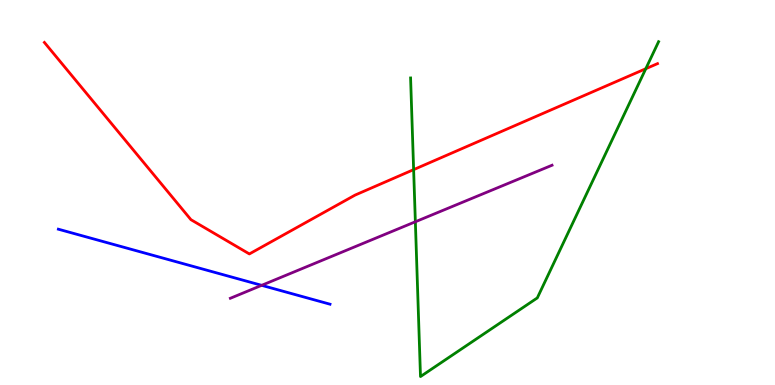[{'lines': ['blue', 'red'], 'intersections': []}, {'lines': ['green', 'red'], 'intersections': [{'x': 5.34, 'y': 5.59}, {'x': 8.33, 'y': 8.22}]}, {'lines': ['purple', 'red'], 'intersections': []}, {'lines': ['blue', 'green'], 'intersections': []}, {'lines': ['blue', 'purple'], 'intersections': [{'x': 3.38, 'y': 2.59}]}, {'lines': ['green', 'purple'], 'intersections': [{'x': 5.36, 'y': 4.24}]}]